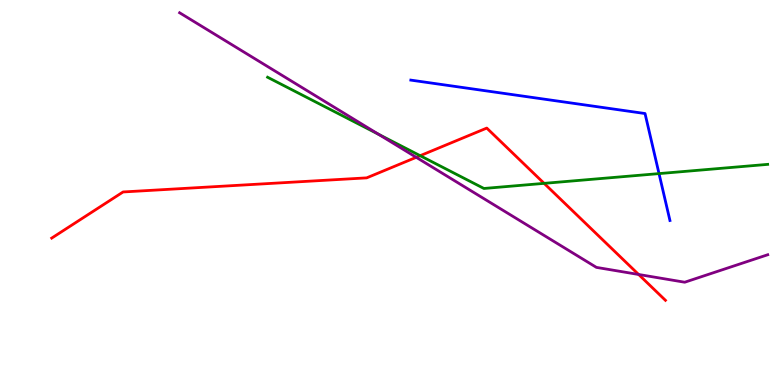[{'lines': ['blue', 'red'], 'intersections': []}, {'lines': ['green', 'red'], 'intersections': [{'x': 5.42, 'y': 5.96}, {'x': 7.02, 'y': 5.24}]}, {'lines': ['purple', 'red'], 'intersections': [{'x': 5.37, 'y': 5.91}, {'x': 8.24, 'y': 2.87}]}, {'lines': ['blue', 'green'], 'intersections': [{'x': 8.5, 'y': 5.49}]}, {'lines': ['blue', 'purple'], 'intersections': []}, {'lines': ['green', 'purple'], 'intersections': [{'x': 4.88, 'y': 6.51}]}]